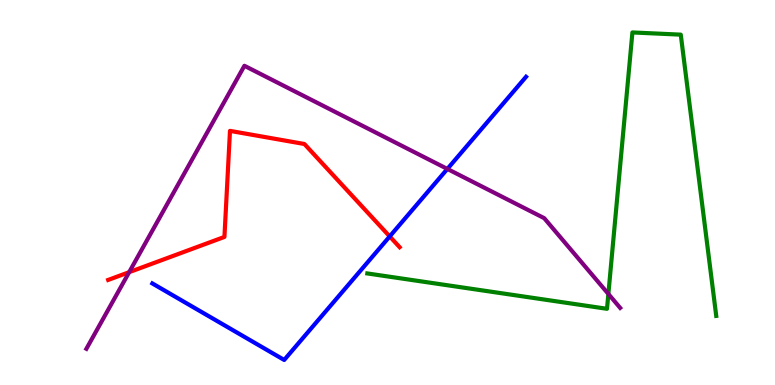[{'lines': ['blue', 'red'], 'intersections': [{'x': 5.03, 'y': 3.86}]}, {'lines': ['green', 'red'], 'intersections': []}, {'lines': ['purple', 'red'], 'intersections': [{'x': 1.67, 'y': 2.93}]}, {'lines': ['blue', 'green'], 'intersections': []}, {'lines': ['blue', 'purple'], 'intersections': [{'x': 5.77, 'y': 5.61}]}, {'lines': ['green', 'purple'], 'intersections': [{'x': 7.85, 'y': 2.36}]}]